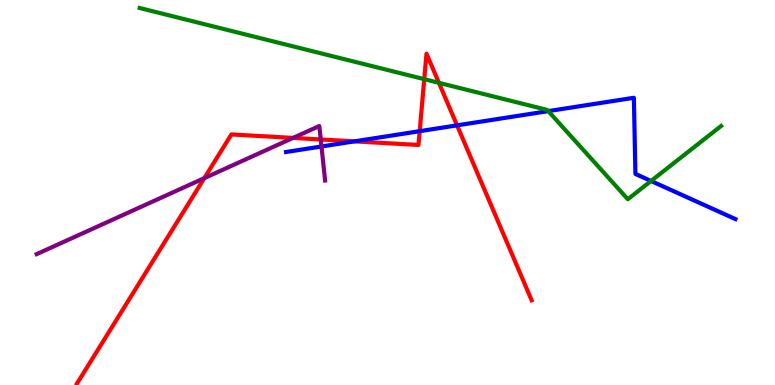[{'lines': ['blue', 'red'], 'intersections': [{'x': 4.57, 'y': 6.33}, {'x': 5.42, 'y': 6.59}, {'x': 5.9, 'y': 6.74}]}, {'lines': ['green', 'red'], 'intersections': [{'x': 5.47, 'y': 7.94}, {'x': 5.66, 'y': 7.85}]}, {'lines': ['purple', 'red'], 'intersections': [{'x': 2.64, 'y': 5.37}, {'x': 3.78, 'y': 6.42}, {'x': 4.14, 'y': 6.38}]}, {'lines': ['blue', 'green'], 'intersections': [{'x': 7.07, 'y': 7.11}, {'x': 8.4, 'y': 5.3}]}, {'lines': ['blue', 'purple'], 'intersections': [{'x': 4.15, 'y': 6.2}]}, {'lines': ['green', 'purple'], 'intersections': []}]